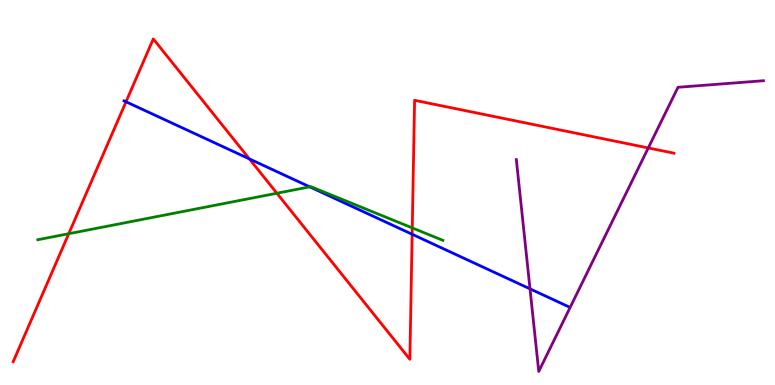[{'lines': ['blue', 'red'], 'intersections': [{'x': 1.63, 'y': 7.36}, {'x': 3.22, 'y': 5.87}, {'x': 5.32, 'y': 3.91}]}, {'lines': ['green', 'red'], 'intersections': [{'x': 0.887, 'y': 3.93}, {'x': 3.57, 'y': 4.98}, {'x': 5.32, 'y': 4.08}]}, {'lines': ['purple', 'red'], 'intersections': [{'x': 8.36, 'y': 6.16}]}, {'lines': ['blue', 'green'], 'intersections': [{'x': 4.0, 'y': 5.15}]}, {'lines': ['blue', 'purple'], 'intersections': [{'x': 6.84, 'y': 2.5}]}, {'lines': ['green', 'purple'], 'intersections': []}]